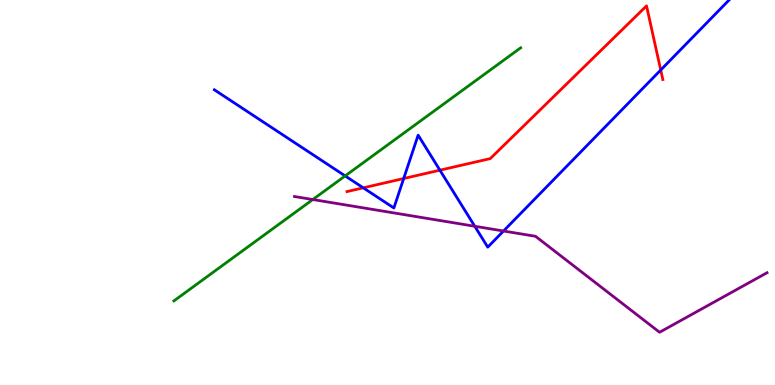[{'lines': ['blue', 'red'], 'intersections': [{'x': 4.69, 'y': 5.12}, {'x': 5.21, 'y': 5.36}, {'x': 5.68, 'y': 5.58}, {'x': 8.53, 'y': 8.18}]}, {'lines': ['green', 'red'], 'intersections': []}, {'lines': ['purple', 'red'], 'intersections': []}, {'lines': ['blue', 'green'], 'intersections': [{'x': 4.45, 'y': 5.43}]}, {'lines': ['blue', 'purple'], 'intersections': [{'x': 6.13, 'y': 4.12}, {'x': 6.5, 'y': 4.0}]}, {'lines': ['green', 'purple'], 'intersections': [{'x': 4.04, 'y': 4.82}]}]